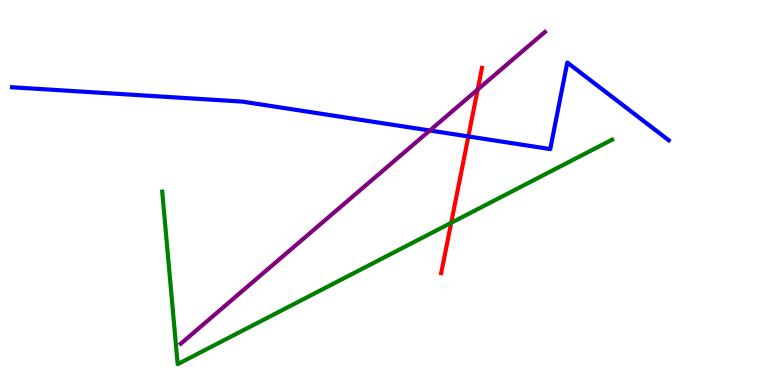[{'lines': ['blue', 'red'], 'intersections': [{'x': 6.04, 'y': 6.46}]}, {'lines': ['green', 'red'], 'intersections': [{'x': 5.82, 'y': 4.21}]}, {'lines': ['purple', 'red'], 'intersections': [{'x': 6.16, 'y': 7.67}]}, {'lines': ['blue', 'green'], 'intersections': []}, {'lines': ['blue', 'purple'], 'intersections': [{'x': 5.55, 'y': 6.61}]}, {'lines': ['green', 'purple'], 'intersections': []}]